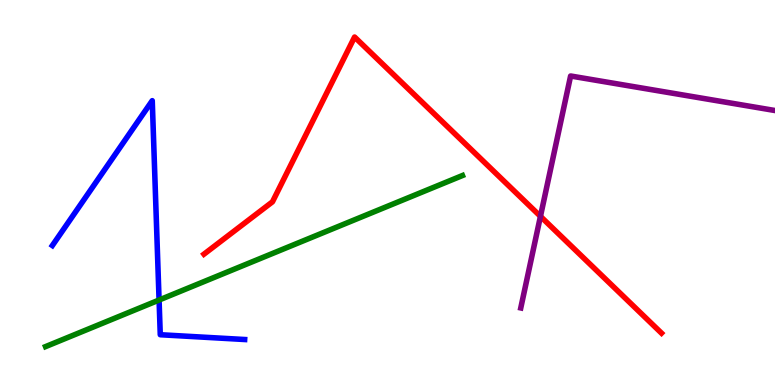[{'lines': ['blue', 'red'], 'intersections': []}, {'lines': ['green', 'red'], 'intersections': []}, {'lines': ['purple', 'red'], 'intersections': [{'x': 6.97, 'y': 4.38}]}, {'lines': ['blue', 'green'], 'intersections': [{'x': 2.05, 'y': 2.21}]}, {'lines': ['blue', 'purple'], 'intersections': []}, {'lines': ['green', 'purple'], 'intersections': []}]